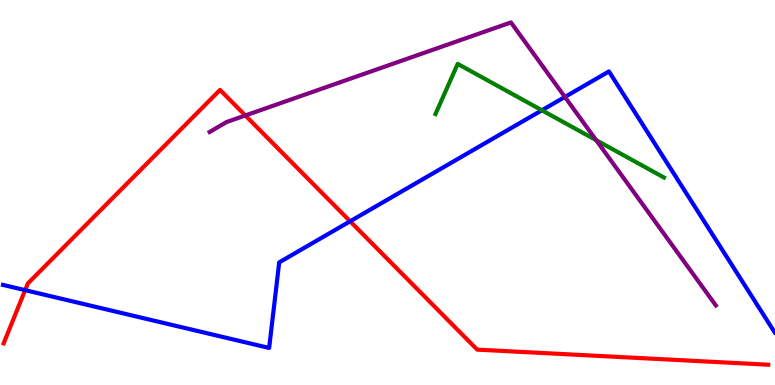[{'lines': ['blue', 'red'], 'intersections': [{'x': 0.324, 'y': 2.46}, {'x': 4.52, 'y': 4.25}]}, {'lines': ['green', 'red'], 'intersections': []}, {'lines': ['purple', 'red'], 'intersections': [{'x': 3.17, 'y': 7.0}]}, {'lines': ['blue', 'green'], 'intersections': [{'x': 6.99, 'y': 7.14}]}, {'lines': ['blue', 'purple'], 'intersections': [{'x': 7.29, 'y': 7.48}]}, {'lines': ['green', 'purple'], 'intersections': [{'x': 7.69, 'y': 6.36}]}]